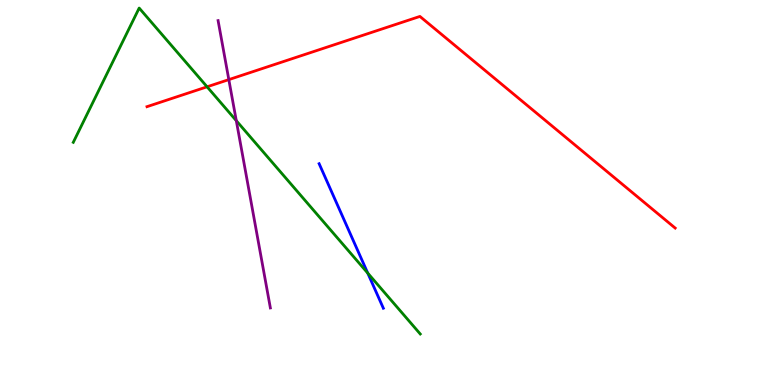[{'lines': ['blue', 'red'], 'intersections': []}, {'lines': ['green', 'red'], 'intersections': [{'x': 2.67, 'y': 7.75}]}, {'lines': ['purple', 'red'], 'intersections': [{'x': 2.95, 'y': 7.93}]}, {'lines': ['blue', 'green'], 'intersections': [{'x': 4.74, 'y': 2.91}]}, {'lines': ['blue', 'purple'], 'intersections': []}, {'lines': ['green', 'purple'], 'intersections': [{'x': 3.05, 'y': 6.87}]}]